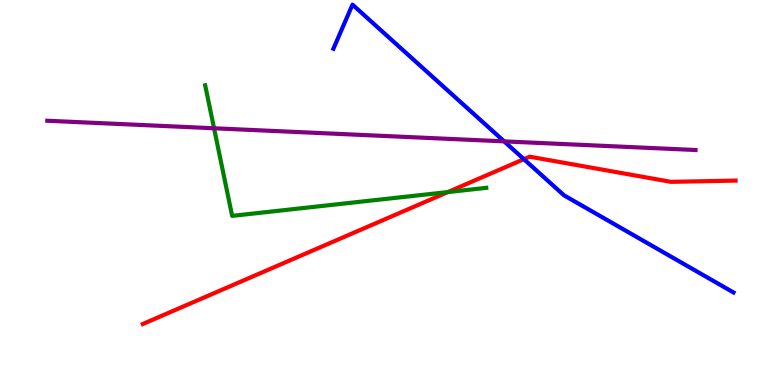[{'lines': ['blue', 'red'], 'intersections': [{'x': 6.76, 'y': 5.87}]}, {'lines': ['green', 'red'], 'intersections': [{'x': 5.78, 'y': 5.01}]}, {'lines': ['purple', 'red'], 'intersections': []}, {'lines': ['blue', 'green'], 'intersections': []}, {'lines': ['blue', 'purple'], 'intersections': [{'x': 6.51, 'y': 6.33}]}, {'lines': ['green', 'purple'], 'intersections': [{'x': 2.76, 'y': 6.67}]}]